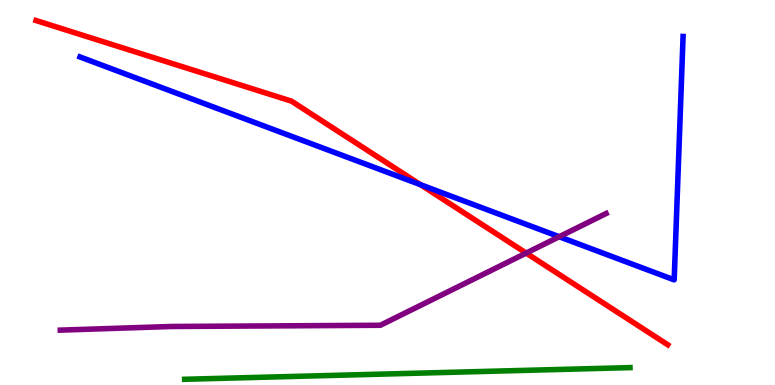[{'lines': ['blue', 'red'], 'intersections': [{'x': 5.43, 'y': 5.2}]}, {'lines': ['green', 'red'], 'intersections': []}, {'lines': ['purple', 'red'], 'intersections': [{'x': 6.79, 'y': 3.43}]}, {'lines': ['blue', 'green'], 'intersections': []}, {'lines': ['blue', 'purple'], 'intersections': [{'x': 7.22, 'y': 3.85}]}, {'lines': ['green', 'purple'], 'intersections': []}]